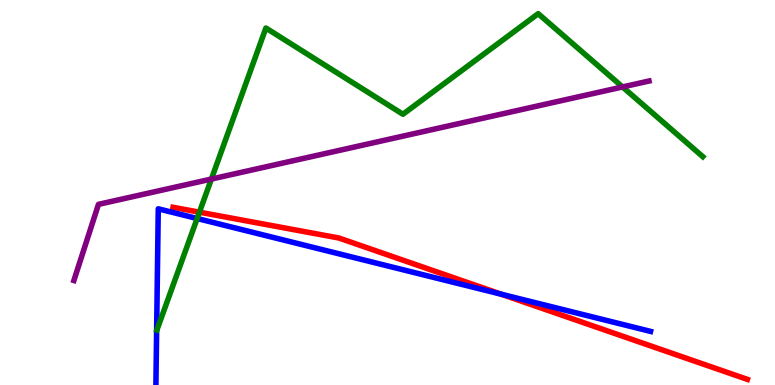[{'lines': ['blue', 'red'], 'intersections': [{'x': 6.47, 'y': 2.36}]}, {'lines': ['green', 'red'], 'intersections': [{'x': 2.57, 'y': 4.49}]}, {'lines': ['purple', 'red'], 'intersections': []}, {'lines': ['blue', 'green'], 'intersections': [{'x': 2.54, 'y': 4.32}]}, {'lines': ['blue', 'purple'], 'intersections': []}, {'lines': ['green', 'purple'], 'intersections': [{'x': 2.73, 'y': 5.35}, {'x': 8.03, 'y': 7.74}]}]